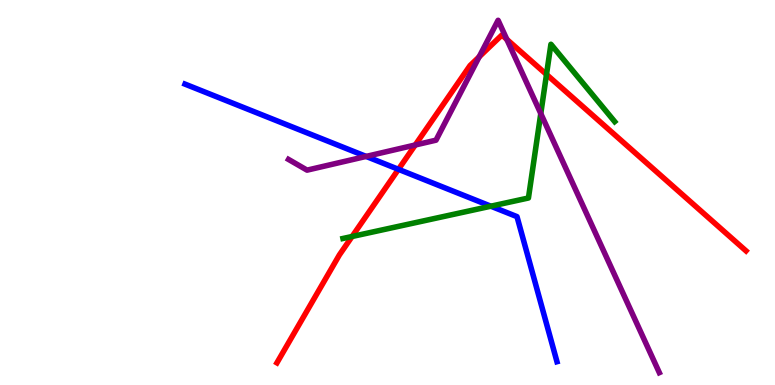[{'lines': ['blue', 'red'], 'intersections': [{'x': 5.14, 'y': 5.6}]}, {'lines': ['green', 'red'], 'intersections': [{'x': 4.54, 'y': 3.86}, {'x': 7.05, 'y': 8.07}]}, {'lines': ['purple', 'red'], 'intersections': [{'x': 5.36, 'y': 6.23}, {'x': 6.18, 'y': 8.52}, {'x': 6.54, 'y': 8.98}]}, {'lines': ['blue', 'green'], 'intersections': [{'x': 6.33, 'y': 4.64}]}, {'lines': ['blue', 'purple'], 'intersections': [{'x': 4.72, 'y': 5.94}]}, {'lines': ['green', 'purple'], 'intersections': [{'x': 6.98, 'y': 7.05}]}]